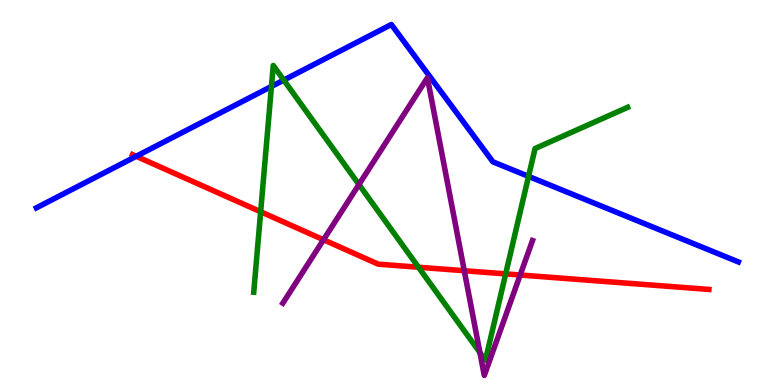[{'lines': ['blue', 'red'], 'intersections': [{'x': 1.76, 'y': 5.94}]}, {'lines': ['green', 'red'], 'intersections': [{'x': 3.36, 'y': 4.5}, {'x': 5.4, 'y': 3.06}, {'x': 6.52, 'y': 2.89}]}, {'lines': ['purple', 'red'], 'intersections': [{'x': 4.17, 'y': 3.77}, {'x': 5.99, 'y': 2.97}, {'x': 6.71, 'y': 2.86}]}, {'lines': ['blue', 'green'], 'intersections': [{'x': 3.5, 'y': 7.75}, {'x': 3.66, 'y': 7.92}, {'x': 6.82, 'y': 5.42}]}, {'lines': ['blue', 'purple'], 'intersections': []}, {'lines': ['green', 'purple'], 'intersections': [{'x': 4.63, 'y': 5.21}, {'x': 6.19, 'y': 0.843}]}]